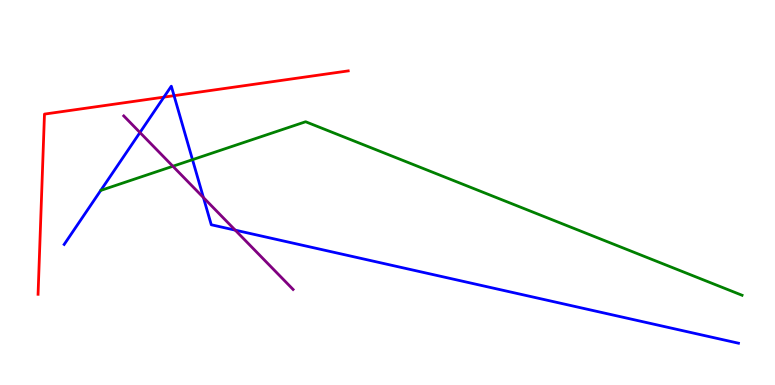[{'lines': ['blue', 'red'], 'intersections': [{'x': 2.12, 'y': 7.48}, {'x': 2.25, 'y': 7.52}]}, {'lines': ['green', 'red'], 'intersections': []}, {'lines': ['purple', 'red'], 'intersections': []}, {'lines': ['blue', 'green'], 'intersections': [{'x': 2.48, 'y': 5.85}]}, {'lines': ['blue', 'purple'], 'intersections': [{'x': 1.81, 'y': 6.56}, {'x': 2.62, 'y': 4.87}, {'x': 3.04, 'y': 4.02}]}, {'lines': ['green', 'purple'], 'intersections': [{'x': 2.23, 'y': 5.68}]}]